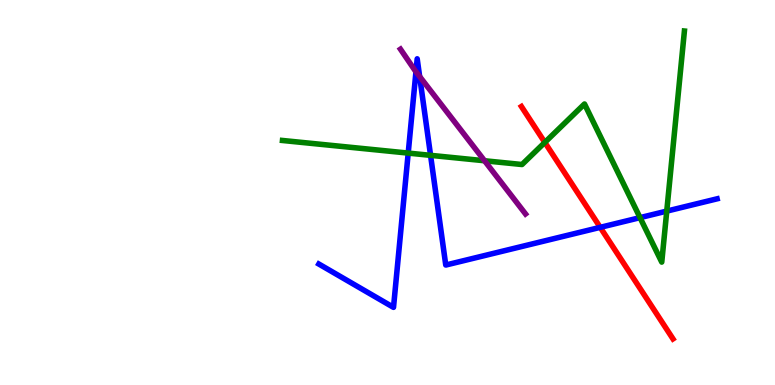[{'lines': ['blue', 'red'], 'intersections': [{'x': 7.74, 'y': 4.09}]}, {'lines': ['green', 'red'], 'intersections': [{'x': 7.03, 'y': 6.3}]}, {'lines': ['purple', 'red'], 'intersections': []}, {'lines': ['blue', 'green'], 'intersections': [{'x': 5.27, 'y': 6.02}, {'x': 5.56, 'y': 5.97}, {'x': 8.26, 'y': 4.35}, {'x': 8.6, 'y': 4.52}]}, {'lines': ['blue', 'purple'], 'intersections': [{'x': 5.37, 'y': 8.14}, {'x': 5.41, 'y': 8.01}]}, {'lines': ['green', 'purple'], 'intersections': [{'x': 6.25, 'y': 5.82}]}]